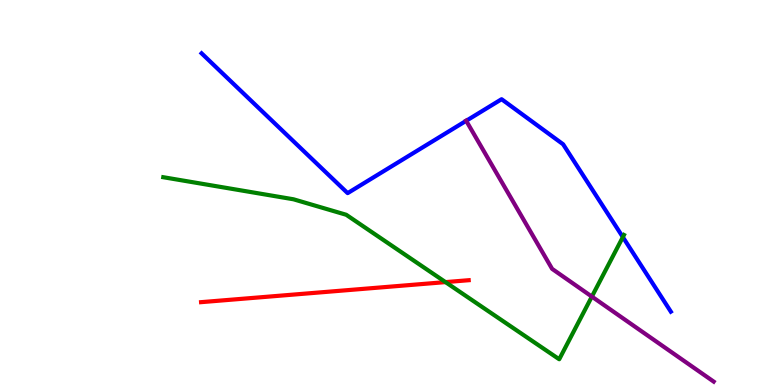[{'lines': ['blue', 'red'], 'intersections': []}, {'lines': ['green', 'red'], 'intersections': [{'x': 5.75, 'y': 2.67}]}, {'lines': ['purple', 'red'], 'intersections': []}, {'lines': ['blue', 'green'], 'intersections': [{'x': 8.04, 'y': 3.84}]}, {'lines': ['blue', 'purple'], 'intersections': [{'x': 6.02, 'y': 6.86}]}, {'lines': ['green', 'purple'], 'intersections': [{'x': 7.64, 'y': 2.3}]}]